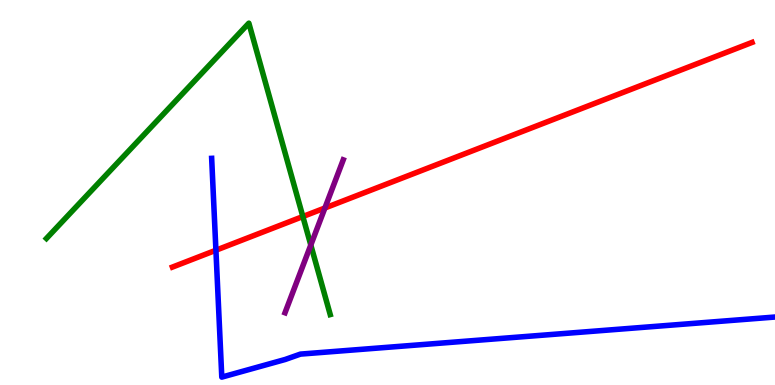[{'lines': ['blue', 'red'], 'intersections': [{'x': 2.79, 'y': 3.5}]}, {'lines': ['green', 'red'], 'intersections': [{'x': 3.91, 'y': 4.38}]}, {'lines': ['purple', 'red'], 'intersections': [{'x': 4.19, 'y': 4.6}]}, {'lines': ['blue', 'green'], 'intersections': []}, {'lines': ['blue', 'purple'], 'intersections': []}, {'lines': ['green', 'purple'], 'intersections': [{'x': 4.01, 'y': 3.64}]}]